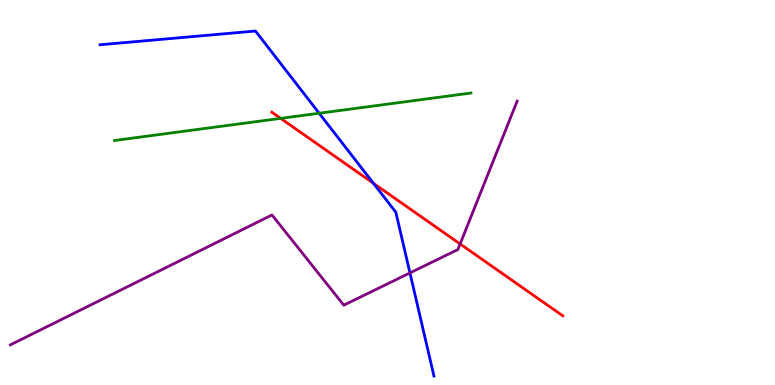[{'lines': ['blue', 'red'], 'intersections': [{'x': 4.82, 'y': 5.24}]}, {'lines': ['green', 'red'], 'intersections': [{'x': 3.62, 'y': 6.93}]}, {'lines': ['purple', 'red'], 'intersections': [{'x': 5.94, 'y': 3.66}]}, {'lines': ['blue', 'green'], 'intersections': [{'x': 4.12, 'y': 7.06}]}, {'lines': ['blue', 'purple'], 'intersections': [{'x': 5.29, 'y': 2.91}]}, {'lines': ['green', 'purple'], 'intersections': []}]